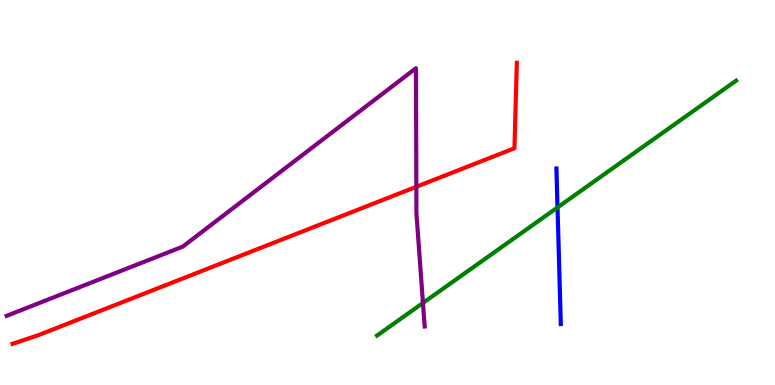[{'lines': ['blue', 'red'], 'intersections': []}, {'lines': ['green', 'red'], 'intersections': []}, {'lines': ['purple', 'red'], 'intersections': [{'x': 5.37, 'y': 5.15}]}, {'lines': ['blue', 'green'], 'intersections': [{'x': 7.19, 'y': 4.61}]}, {'lines': ['blue', 'purple'], 'intersections': []}, {'lines': ['green', 'purple'], 'intersections': [{'x': 5.46, 'y': 2.13}]}]